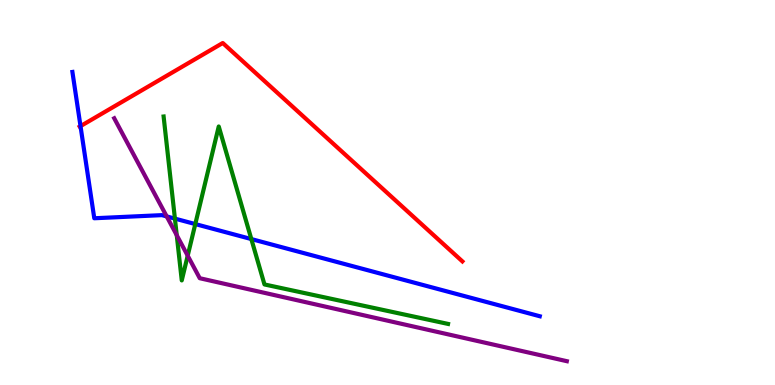[{'lines': ['blue', 'red'], 'intersections': [{'x': 1.04, 'y': 6.72}]}, {'lines': ['green', 'red'], 'intersections': []}, {'lines': ['purple', 'red'], 'intersections': []}, {'lines': ['blue', 'green'], 'intersections': [{'x': 2.26, 'y': 4.32}, {'x': 2.52, 'y': 4.18}, {'x': 3.24, 'y': 3.79}]}, {'lines': ['blue', 'purple'], 'intersections': [{'x': 2.15, 'y': 4.38}]}, {'lines': ['green', 'purple'], 'intersections': [{'x': 2.28, 'y': 3.89}, {'x': 2.42, 'y': 3.36}]}]